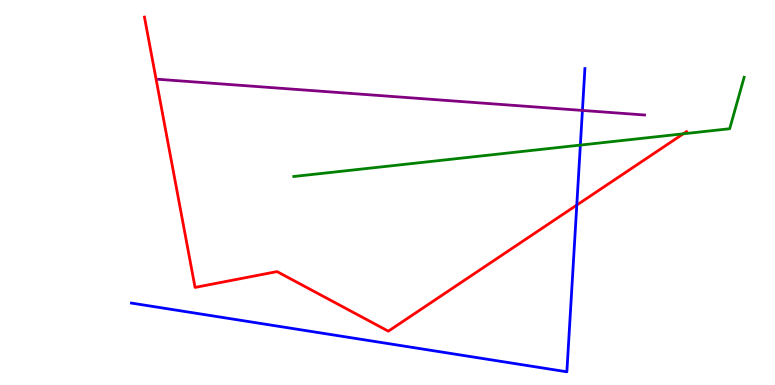[{'lines': ['blue', 'red'], 'intersections': [{'x': 7.44, 'y': 4.67}]}, {'lines': ['green', 'red'], 'intersections': [{'x': 8.82, 'y': 6.52}]}, {'lines': ['purple', 'red'], 'intersections': []}, {'lines': ['blue', 'green'], 'intersections': [{'x': 7.49, 'y': 6.23}]}, {'lines': ['blue', 'purple'], 'intersections': [{'x': 7.52, 'y': 7.13}]}, {'lines': ['green', 'purple'], 'intersections': []}]